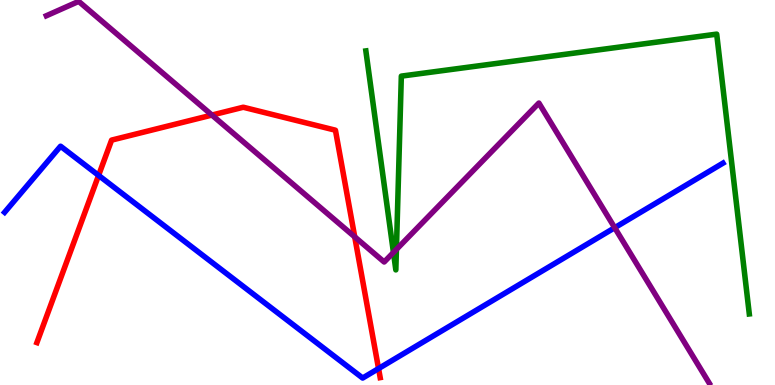[{'lines': ['blue', 'red'], 'intersections': [{'x': 1.27, 'y': 5.44}, {'x': 4.88, 'y': 0.427}]}, {'lines': ['green', 'red'], 'intersections': []}, {'lines': ['purple', 'red'], 'intersections': [{'x': 2.73, 'y': 7.01}, {'x': 4.58, 'y': 3.85}]}, {'lines': ['blue', 'green'], 'intersections': []}, {'lines': ['blue', 'purple'], 'intersections': [{'x': 7.93, 'y': 4.09}]}, {'lines': ['green', 'purple'], 'intersections': [{'x': 5.08, 'y': 3.44}, {'x': 5.11, 'y': 3.52}]}]